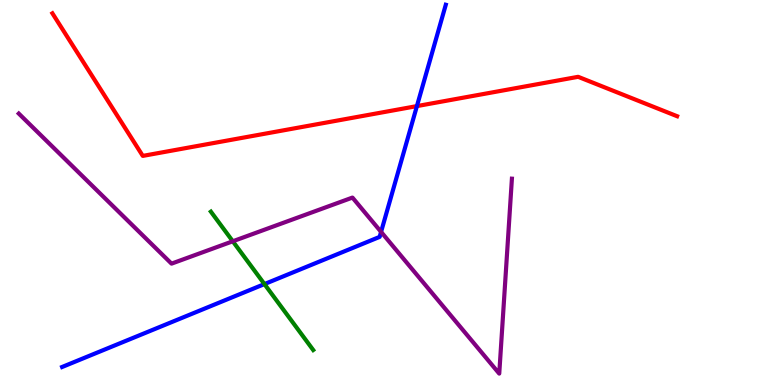[{'lines': ['blue', 'red'], 'intersections': [{'x': 5.38, 'y': 7.24}]}, {'lines': ['green', 'red'], 'intersections': []}, {'lines': ['purple', 'red'], 'intersections': []}, {'lines': ['blue', 'green'], 'intersections': [{'x': 3.41, 'y': 2.62}]}, {'lines': ['blue', 'purple'], 'intersections': [{'x': 4.92, 'y': 3.98}]}, {'lines': ['green', 'purple'], 'intersections': [{'x': 3.0, 'y': 3.73}]}]